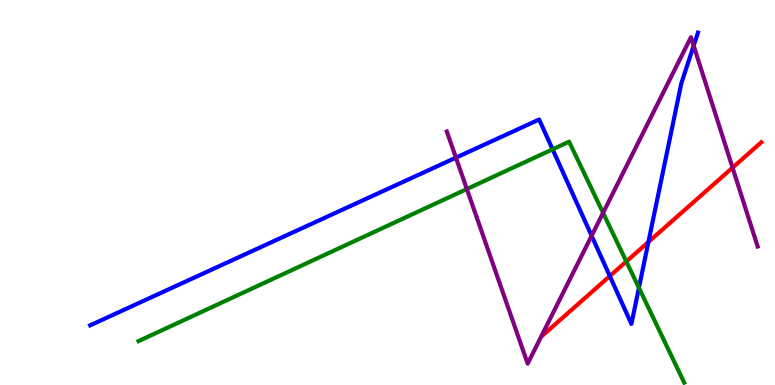[{'lines': ['blue', 'red'], 'intersections': [{'x': 7.87, 'y': 2.83}, {'x': 8.37, 'y': 3.71}]}, {'lines': ['green', 'red'], 'intersections': [{'x': 8.08, 'y': 3.21}]}, {'lines': ['purple', 'red'], 'intersections': [{'x': 9.45, 'y': 5.64}]}, {'lines': ['blue', 'green'], 'intersections': [{'x': 7.13, 'y': 6.12}, {'x': 8.24, 'y': 2.52}]}, {'lines': ['blue', 'purple'], 'intersections': [{'x': 5.88, 'y': 5.9}, {'x': 7.63, 'y': 3.88}, {'x': 8.95, 'y': 8.81}]}, {'lines': ['green', 'purple'], 'intersections': [{'x': 6.02, 'y': 5.09}, {'x': 7.78, 'y': 4.47}]}]